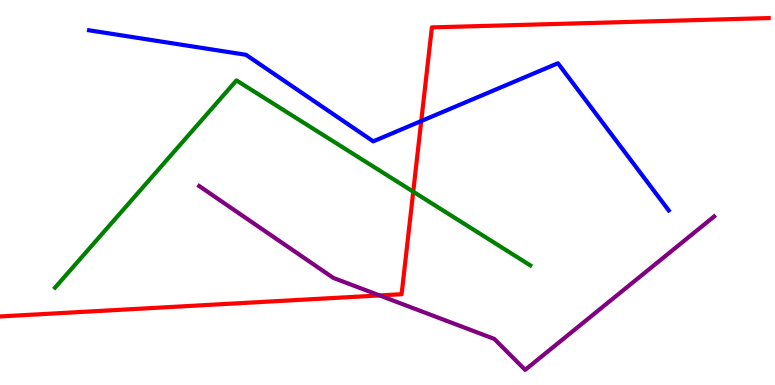[{'lines': ['blue', 'red'], 'intersections': [{'x': 5.44, 'y': 6.86}]}, {'lines': ['green', 'red'], 'intersections': [{'x': 5.33, 'y': 5.02}]}, {'lines': ['purple', 'red'], 'intersections': [{'x': 4.9, 'y': 2.33}]}, {'lines': ['blue', 'green'], 'intersections': []}, {'lines': ['blue', 'purple'], 'intersections': []}, {'lines': ['green', 'purple'], 'intersections': []}]